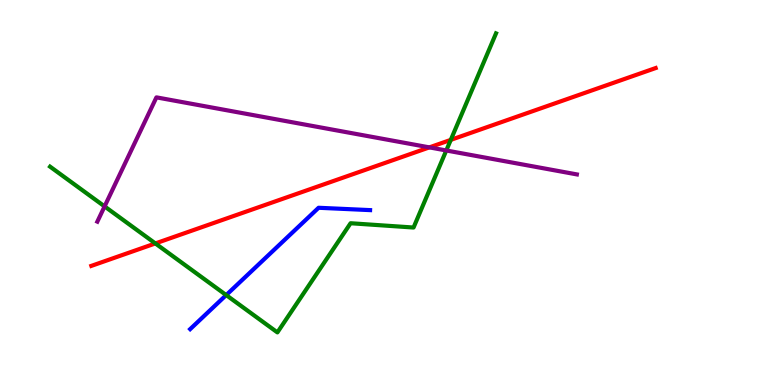[{'lines': ['blue', 'red'], 'intersections': []}, {'lines': ['green', 'red'], 'intersections': [{'x': 2.0, 'y': 3.68}, {'x': 5.82, 'y': 6.37}]}, {'lines': ['purple', 'red'], 'intersections': [{'x': 5.54, 'y': 6.17}]}, {'lines': ['blue', 'green'], 'intersections': [{'x': 2.92, 'y': 2.34}]}, {'lines': ['blue', 'purple'], 'intersections': []}, {'lines': ['green', 'purple'], 'intersections': [{'x': 1.35, 'y': 4.64}, {'x': 5.76, 'y': 6.09}]}]